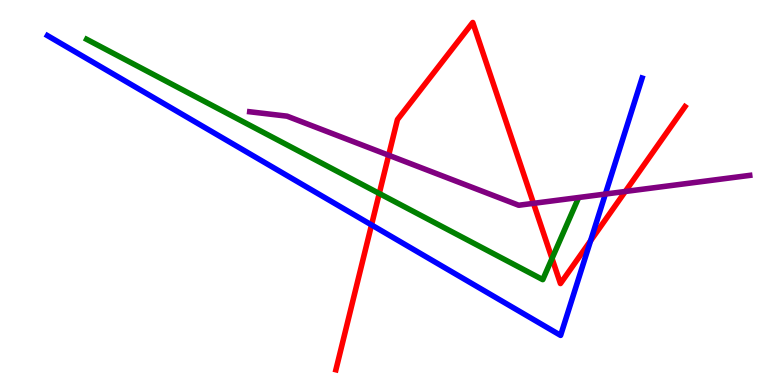[{'lines': ['blue', 'red'], 'intersections': [{'x': 4.79, 'y': 4.16}, {'x': 7.62, 'y': 3.75}]}, {'lines': ['green', 'red'], 'intersections': [{'x': 4.89, 'y': 4.97}, {'x': 7.12, 'y': 3.29}]}, {'lines': ['purple', 'red'], 'intersections': [{'x': 5.02, 'y': 5.97}, {'x': 6.88, 'y': 4.72}, {'x': 8.07, 'y': 5.03}]}, {'lines': ['blue', 'green'], 'intersections': []}, {'lines': ['blue', 'purple'], 'intersections': [{'x': 7.81, 'y': 4.96}]}, {'lines': ['green', 'purple'], 'intersections': []}]